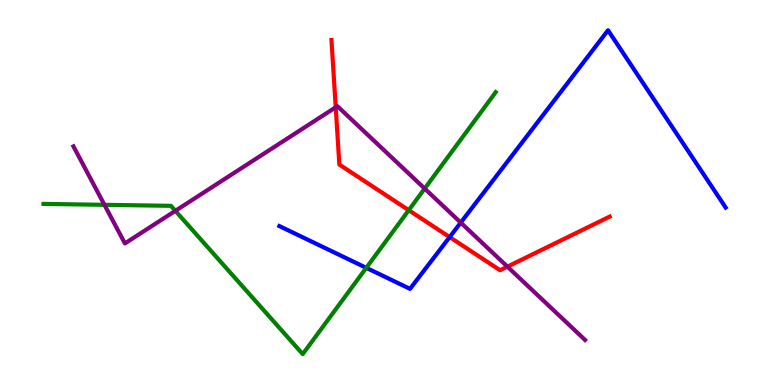[{'lines': ['blue', 'red'], 'intersections': [{'x': 5.8, 'y': 3.84}]}, {'lines': ['green', 'red'], 'intersections': [{'x': 5.27, 'y': 4.54}]}, {'lines': ['purple', 'red'], 'intersections': [{'x': 4.33, 'y': 7.21}, {'x': 6.55, 'y': 3.07}]}, {'lines': ['blue', 'green'], 'intersections': [{'x': 4.73, 'y': 3.04}]}, {'lines': ['blue', 'purple'], 'intersections': [{'x': 5.95, 'y': 4.22}]}, {'lines': ['green', 'purple'], 'intersections': [{'x': 1.35, 'y': 4.68}, {'x': 2.26, 'y': 4.52}, {'x': 5.48, 'y': 5.1}]}]